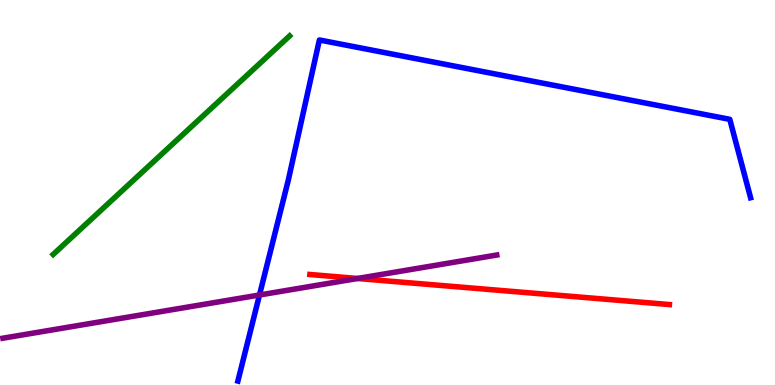[{'lines': ['blue', 'red'], 'intersections': []}, {'lines': ['green', 'red'], 'intersections': []}, {'lines': ['purple', 'red'], 'intersections': [{'x': 4.61, 'y': 2.77}]}, {'lines': ['blue', 'green'], 'intersections': []}, {'lines': ['blue', 'purple'], 'intersections': [{'x': 3.35, 'y': 2.34}]}, {'lines': ['green', 'purple'], 'intersections': []}]